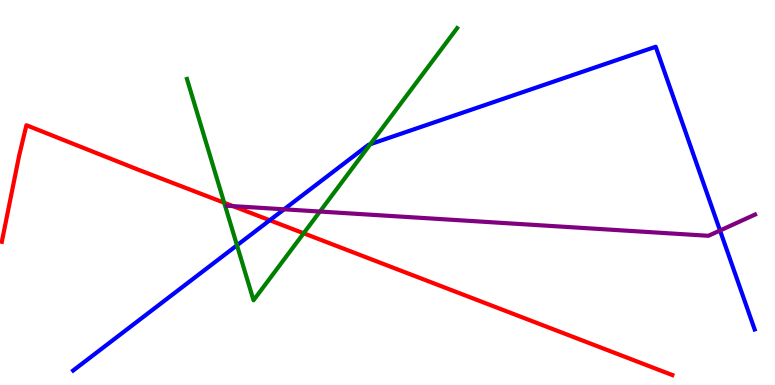[{'lines': ['blue', 'red'], 'intersections': [{'x': 3.48, 'y': 4.28}]}, {'lines': ['green', 'red'], 'intersections': [{'x': 2.89, 'y': 4.73}, {'x': 3.92, 'y': 3.94}]}, {'lines': ['purple', 'red'], 'intersections': [{'x': 3.01, 'y': 4.65}]}, {'lines': ['blue', 'green'], 'intersections': [{'x': 3.06, 'y': 3.63}, {'x': 4.78, 'y': 6.25}]}, {'lines': ['blue', 'purple'], 'intersections': [{'x': 3.67, 'y': 4.56}, {'x': 9.29, 'y': 4.01}]}, {'lines': ['green', 'purple'], 'intersections': [{'x': 4.13, 'y': 4.51}]}]